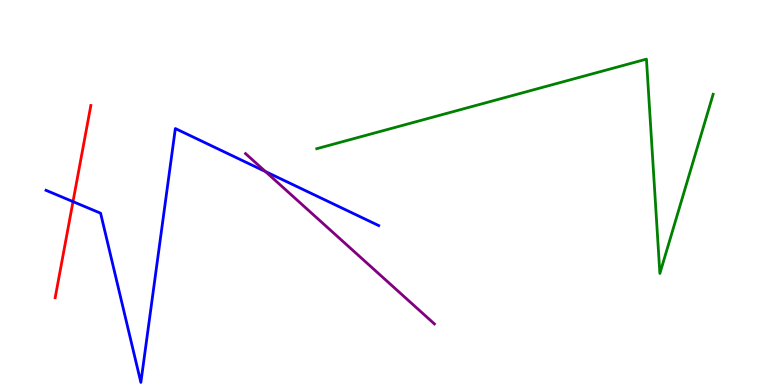[{'lines': ['blue', 'red'], 'intersections': [{'x': 0.942, 'y': 4.76}]}, {'lines': ['green', 'red'], 'intersections': []}, {'lines': ['purple', 'red'], 'intersections': []}, {'lines': ['blue', 'green'], 'intersections': []}, {'lines': ['blue', 'purple'], 'intersections': [{'x': 3.42, 'y': 5.54}]}, {'lines': ['green', 'purple'], 'intersections': []}]